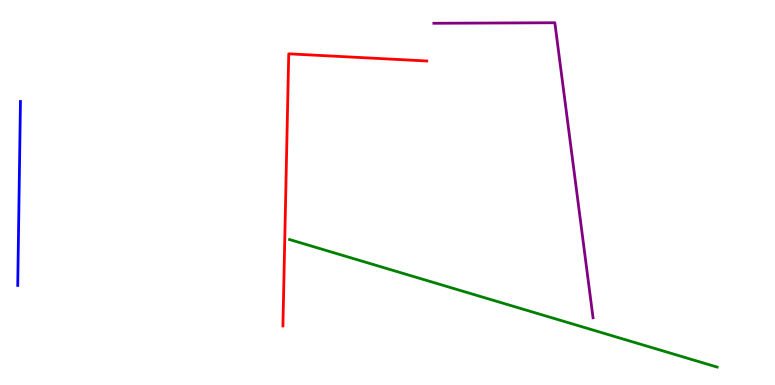[{'lines': ['blue', 'red'], 'intersections': []}, {'lines': ['green', 'red'], 'intersections': []}, {'lines': ['purple', 'red'], 'intersections': []}, {'lines': ['blue', 'green'], 'intersections': []}, {'lines': ['blue', 'purple'], 'intersections': []}, {'lines': ['green', 'purple'], 'intersections': []}]